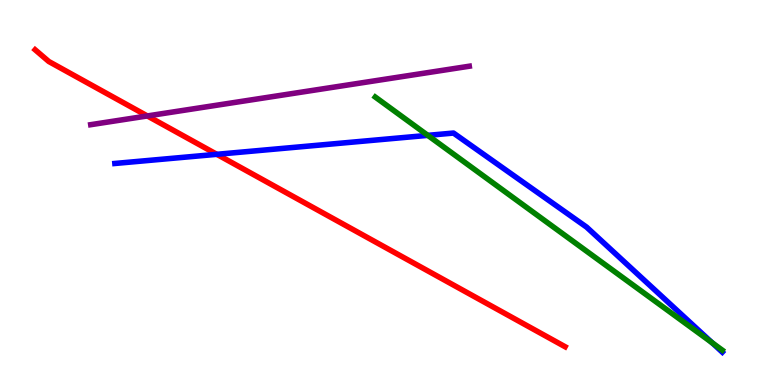[{'lines': ['blue', 'red'], 'intersections': [{'x': 2.8, 'y': 5.99}]}, {'lines': ['green', 'red'], 'intersections': []}, {'lines': ['purple', 'red'], 'intersections': [{'x': 1.9, 'y': 6.99}]}, {'lines': ['blue', 'green'], 'intersections': [{'x': 5.52, 'y': 6.48}, {'x': 9.19, 'y': 1.1}]}, {'lines': ['blue', 'purple'], 'intersections': []}, {'lines': ['green', 'purple'], 'intersections': []}]